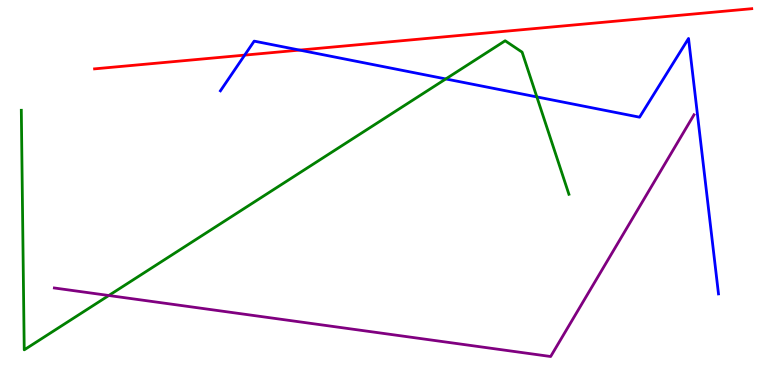[{'lines': ['blue', 'red'], 'intersections': [{'x': 3.16, 'y': 8.57}, {'x': 3.87, 'y': 8.7}]}, {'lines': ['green', 'red'], 'intersections': []}, {'lines': ['purple', 'red'], 'intersections': []}, {'lines': ['blue', 'green'], 'intersections': [{'x': 5.75, 'y': 7.95}, {'x': 6.93, 'y': 7.48}]}, {'lines': ['blue', 'purple'], 'intersections': []}, {'lines': ['green', 'purple'], 'intersections': [{'x': 1.4, 'y': 2.32}]}]